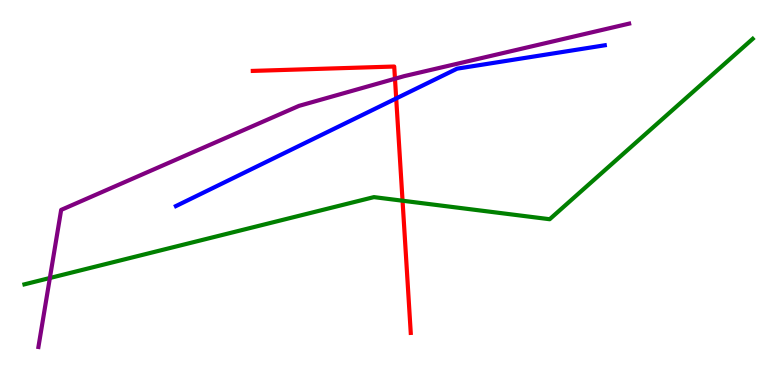[{'lines': ['blue', 'red'], 'intersections': [{'x': 5.11, 'y': 7.44}]}, {'lines': ['green', 'red'], 'intersections': [{'x': 5.19, 'y': 4.79}]}, {'lines': ['purple', 'red'], 'intersections': [{'x': 5.1, 'y': 7.95}]}, {'lines': ['blue', 'green'], 'intersections': []}, {'lines': ['blue', 'purple'], 'intersections': []}, {'lines': ['green', 'purple'], 'intersections': [{'x': 0.643, 'y': 2.78}]}]